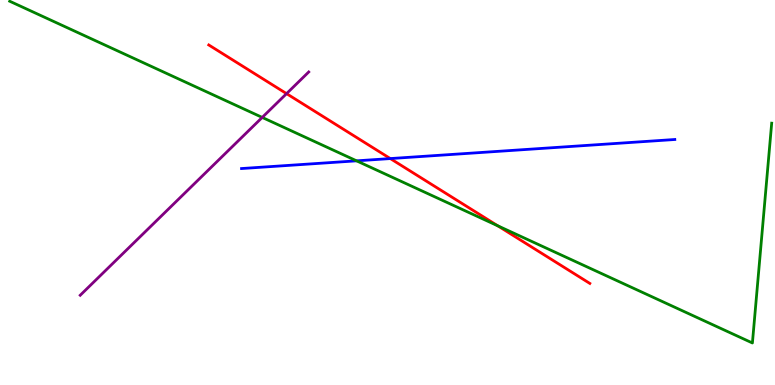[{'lines': ['blue', 'red'], 'intersections': [{'x': 5.04, 'y': 5.88}]}, {'lines': ['green', 'red'], 'intersections': [{'x': 6.42, 'y': 4.14}]}, {'lines': ['purple', 'red'], 'intersections': [{'x': 3.7, 'y': 7.57}]}, {'lines': ['blue', 'green'], 'intersections': [{'x': 4.6, 'y': 5.82}]}, {'lines': ['blue', 'purple'], 'intersections': []}, {'lines': ['green', 'purple'], 'intersections': [{'x': 3.38, 'y': 6.95}]}]